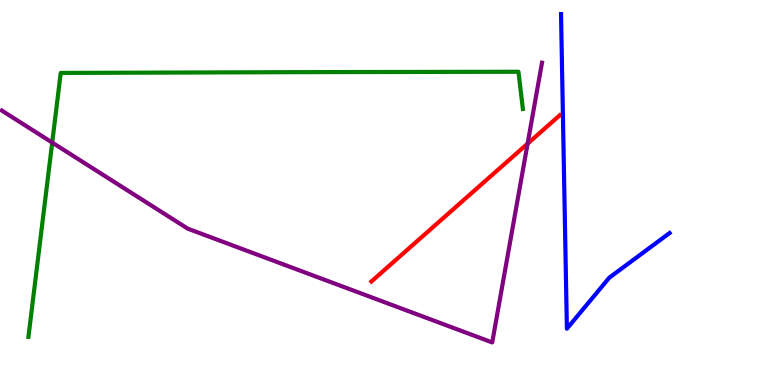[{'lines': ['blue', 'red'], 'intersections': []}, {'lines': ['green', 'red'], 'intersections': []}, {'lines': ['purple', 'red'], 'intersections': [{'x': 6.81, 'y': 6.27}]}, {'lines': ['blue', 'green'], 'intersections': []}, {'lines': ['blue', 'purple'], 'intersections': []}, {'lines': ['green', 'purple'], 'intersections': [{'x': 0.674, 'y': 6.3}]}]